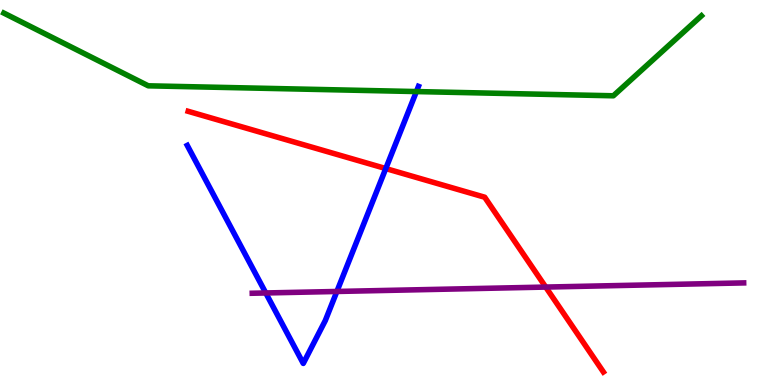[{'lines': ['blue', 'red'], 'intersections': [{'x': 4.98, 'y': 5.62}]}, {'lines': ['green', 'red'], 'intersections': []}, {'lines': ['purple', 'red'], 'intersections': [{'x': 7.04, 'y': 2.54}]}, {'lines': ['blue', 'green'], 'intersections': [{'x': 5.37, 'y': 7.62}]}, {'lines': ['blue', 'purple'], 'intersections': [{'x': 3.43, 'y': 2.39}, {'x': 4.35, 'y': 2.43}]}, {'lines': ['green', 'purple'], 'intersections': []}]